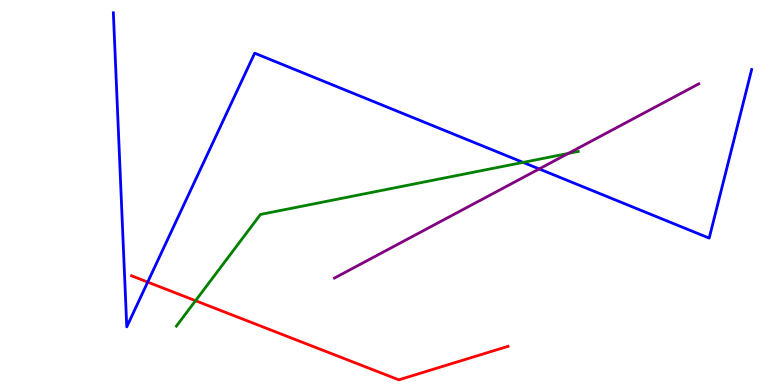[{'lines': ['blue', 'red'], 'intersections': [{'x': 1.91, 'y': 2.67}]}, {'lines': ['green', 'red'], 'intersections': [{'x': 2.52, 'y': 2.19}]}, {'lines': ['purple', 'red'], 'intersections': []}, {'lines': ['blue', 'green'], 'intersections': [{'x': 6.75, 'y': 5.78}]}, {'lines': ['blue', 'purple'], 'intersections': [{'x': 6.96, 'y': 5.61}]}, {'lines': ['green', 'purple'], 'intersections': [{'x': 7.33, 'y': 6.01}]}]